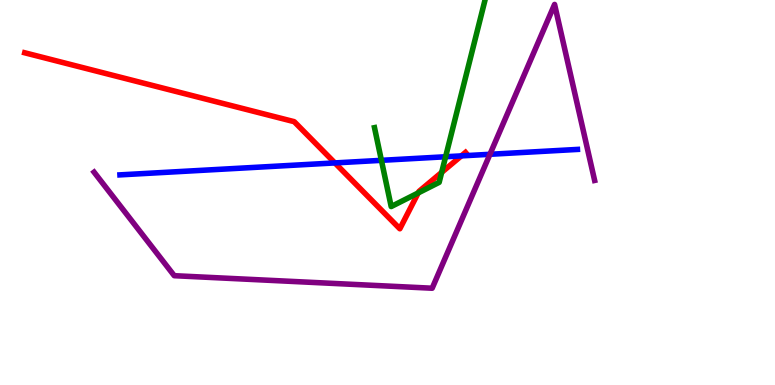[{'lines': ['blue', 'red'], 'intersections': [{'x': 4.32, 'y': 5.77}, {'x': 5.95, 'y': 5.95}]}, {'lines': ['green', 'red'], 'intersections': [{'x': 5.4, 'y': 4.99}, {'x': 5.7, 'y': 5.52}]}, {'lines': ['purple', 'red'], 'intersections': []}, {'lines': ['blue', 'green'], 'intersections': [{'x': 4.92, 'y': 5.84}, {'x': 5.75, 'y': 5.93}]}, {'lines': ['blue', 'purple'], 'intersections': [{'x': 6.32, 'y': 5.99}]}, {'lines': ['green', 'purple'], 'intersections': []}]